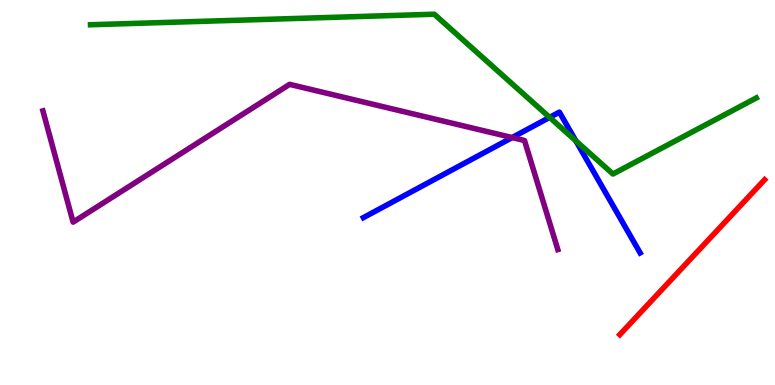[{'lines': ['blue', 'red'], 'intersections': []}, {'lines': ['green', 'red'], 'intersections': []}, {'lines': ['purple', 'red'], 'intersections': []}, {'lines': ['blue', 'green'], 'intersections': [{'x': 7.09, 'y': 6.95}, {'x': 7.43, 'y': 6.34}]}, {'lines': ['blue', 'purple'], 'intersections': [{'x': 6.61, 'y': 6.43}]}, {'lines': ['green', 'purple'], 'intersections': []}]